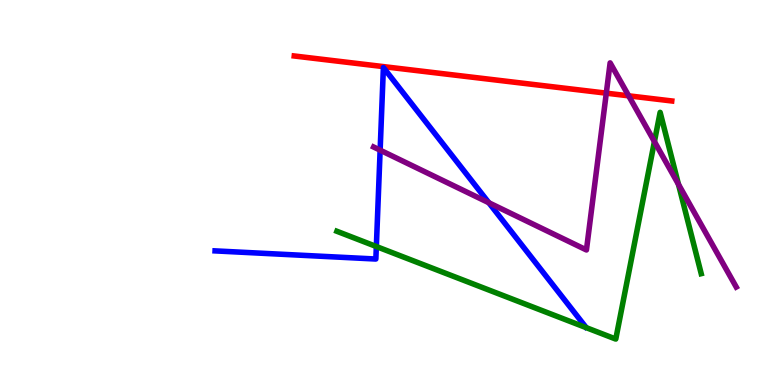[{'lines': ['blue', 'red'], 'intersections': []}, {'lines': ['green', 'red'], 'intersections': []}, {'lines': ['purple', 'red'], 'intersections': [{'x': 7.82, 'y': 7.58}, {'x': 8.11, 'y': 7.51}]}, {'lines': ['blue', 'green'], 'intersections': [{'x': 4.86, 'y': 3.6}]}, {'lines': ['blue', 'purple'], 'intersections': [{'x': 4.9, 'y': 6.1}, {'x': 6.31, 'y': 4.73}]}, {'lines': ['green', 'purple'], 'intersections': [{'x': 8.44, 'y': 6.32}, {'x': 8.75, 'y': 5.21}]}]